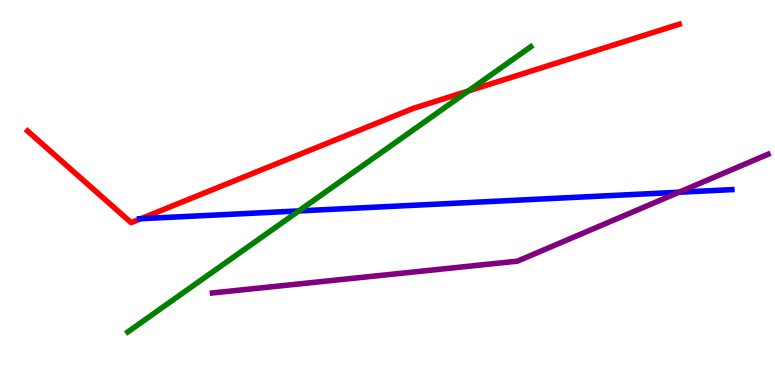[{'lines': ['blue', 'red'], 'intersections': [{'x': 1.82, 'y': 4.32}]}, {'lines': ['green', 'red'], 'intersections': [{'x': 6.04, 'y': 7.64}]}, {'lines': ['purple', 'red'], 'intersections': []}, {'lines': ['blue', 'green'], 'intersections': [{'x': 3.86, 'y': 4.52}]}, {'lines': ['blue', 'purple'], 'intersections': [{'x': 8.76, 'y': 5.01}]}, {'lines': ['green', 'purple'], 'intersections': []}]